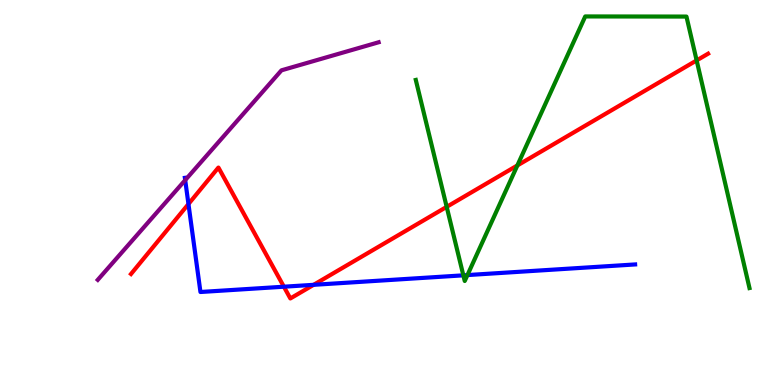[{'lines': ['blue', 'red'], 'intersections': [{'x': 2.43, 'y': 4.7}, {'x': 3.66, 'y': 2.55}, {'x': 4.05, 'y': 2.6}]}, {'lines': ['green', 'red'], 'intersections': [{'x': 5.76, 'y': 4.63}, {'x': 6.68, 'y': 5.7}, {'x': 8.99, 'y': 8.43}]}, {'lines': ['purple', 'red'], 'intersections': []}, {'lines': ['blue', 'green'], 'intersections': [{'x': 5.98, 'y': 2.85}, {'x': 6.03, 'y': 2.86}]}, {'lines': ['blue', 'purple'], 'intersections': [{'x': 2.39, 'y': 5.32}]}, {'lines': ['green', 'purple'], 'intersections': []}]